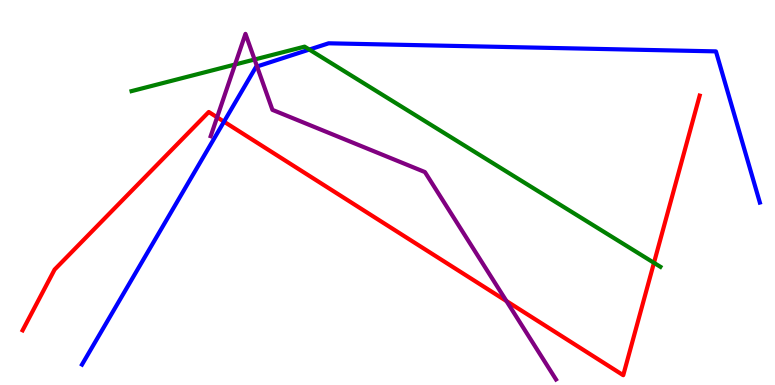[{'lines': ['blue', 'red'], 'intersections': [{'x': 2.89, 'y': 6.84}]}, {'lines': ['green', 'red'], 'intersections': [{'x': 8.44, 'y': 3.17}]}, {'lines': ['purple', 'red'], 'intersections': [{'x': 2.8, 'y': 6.95}, {'x': 6.53, 'y': 2.18}]}, {'lines': ['blue', 'green'], 'intersections': [{'x': 3.99, 'y': 8.71}]}, {'lines': ['blue', 'purple'], 'intersections': [{'x': 3.32, 'y': 8.27}]}, {'lines': ['green', 'purple'], 'intersections': [{'x': 3.03, 'y': 8.32}, {'x': 3.28, 'y': 8.45}]}]